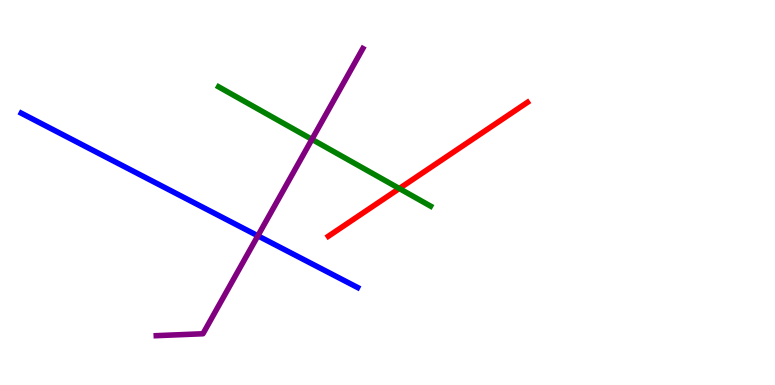[{'lines': ['blue', 'red'], 'intersections': []}, {'lines': ['green', 'red'], 'intersections': [{'x': 5.15, 'y': 5.1}]}, {'lines': ['purple', 'red'], 'intersections': []}, {'lines': ['blue', 'green'], 'intersections': []}, {'lines': ['blue', 'purple'], 'intersections': [{'x': 3.33, 'y': 3.88}]}, {'lines': ['green', 'purple'], 'intersections': [{'x': 4.02, 'y': 6.38}]}]